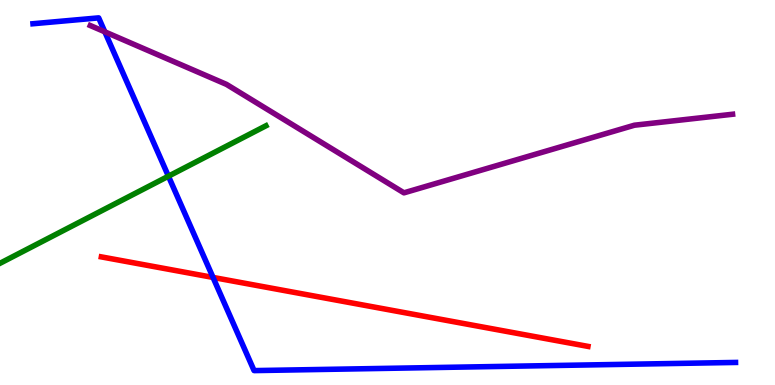[{'lines': ['blue', 'red'], 'intersections': [{'x': 2.75, 'y': 2.79}]}, {'lines': ['green', 'red'], 'intersections': []}, {'lines': ['purple', 'red'], 'intersections': []}, {'lines': ['blue', 'green'], 'intersections': [{'x': 2.17, 'y': 5.42}]}, {'lines': ['blue', 'purple'], 'intersections': [{'x': 1.35, 'y': 9.17}]}, {'lines': ['green', 'purple'], 'intersections': []}]